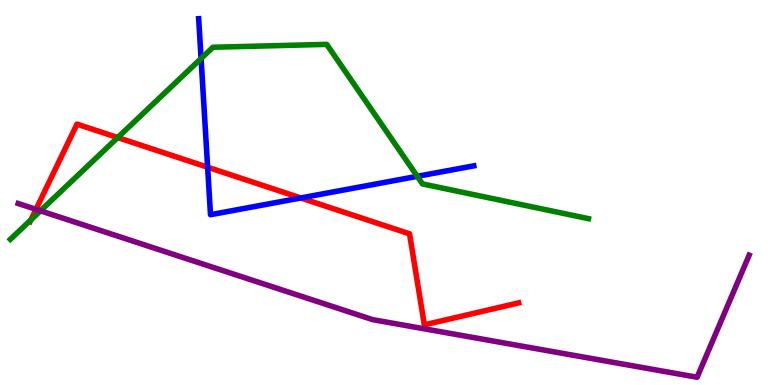[{'lines': ['blue', 'red'], 'intersections': [{'x': 2.68, 'y': 5.66}, {'x': 3.88, 'y': 4.86}]}, {'lines': ['green', 'red'], 'intersections': [{'x': 0.399, 'y': 4.29}, {'x': 1.52, 'y': 6.43}]}, {'lines': ['purple', 'red'], 'intersections': [{'x': 0.464, 'y': 4.56}]}, {'lines': ['blue', 'green'], 'intersections': [{'x': 2.59, 'y': 8.48}, {'x': 5.38, 'y': 5.42}]}, {'lines': ['blue', 'purple'], 'intersections': []}, {'lines': ['green', 'purple'], 'intersections': [{'x': 0.522, 'y': 4.52}]}]